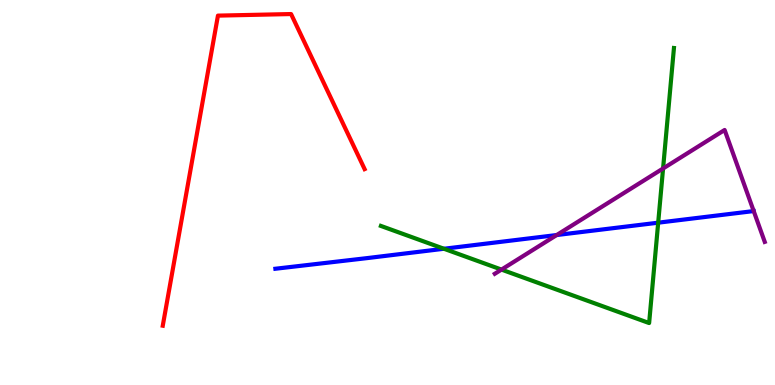[{'lines': ['blue', 'red'], 'intersections': []}, {'lines': ['green', 'red'], 'intersections': []}, {'lines': ['purple', 'red'], 'intersections': []}, {'lines': ['blue', 'green'], 'intersections': [{'x': 5.73, 'y': 3.54}, {'x': 8.49, 'y': 4.22}]}, {'lines': ['blue', 'purple'], 'intersections': [{'x': 7.18, 'y': 3.9}]}, {'lines': ['green', 'purple'], 'intersections': [{'x': 6.47, 'y': 3.0}, {'x': 8.56, 'y': 5.62}]}]